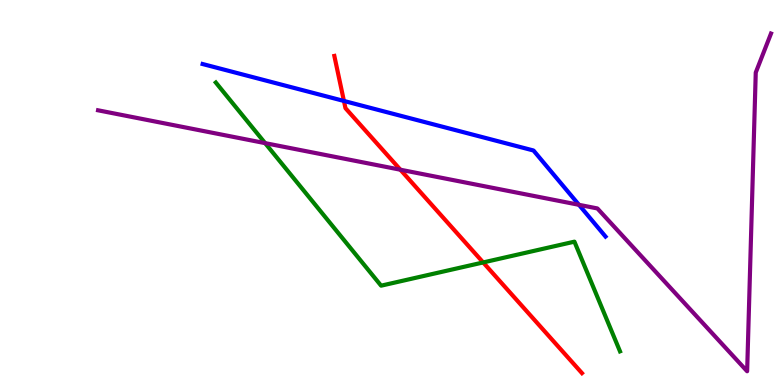[{'lines': ['blue', 'red'], 'intersections': [{'x': 4.44, 'y': 7.38}]}, {'lines': ['green', 'red'], 'intersections': [{'x': 6.23, 'y': 3.18}]}, {'lines': ['purple', 'red'], 'intersections': [{'x': 5.17, 'y': 5.59}]}, {'lines': ['blue', 'green'], 'intersections': []}, {'lines': ['blue', 'purple'], 'intersections': [{'x': 7.47, 'y': 4.68}]}, {'lines': ['green', 'purple'], 'intersections': [{'x': 3.42, 'y': 6.28}]}]